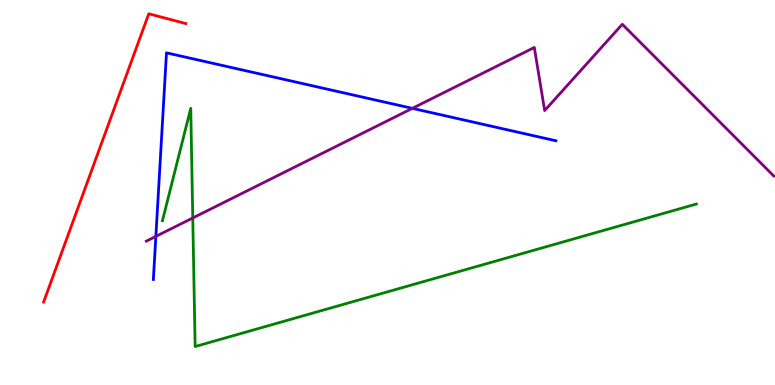[{'lines': ['blue', 'red'], 'intersections': []}, {'lines': ['green', 'red'], 'intersections': []}, {'lines': ['purple', 'red'], 'intersections': []}, {'lines': ['blue', 'green'], 'intersections': []}, {'lines': ['blue', 'purple'], 'intersections': [{'x': 2.01, 'y': 3.86}, {'x': 5.32, 'y': 7.19}]}, {'lines': ['green', 'purple'], 'intersections': [{'x': 2.49, 'y': 4.34}]}]